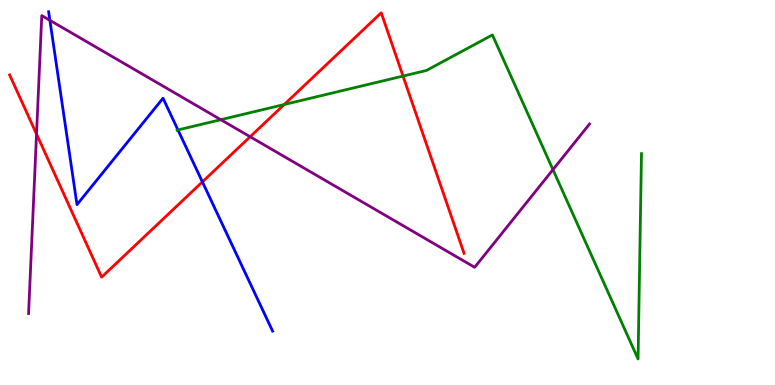[{'lines': ['blue', 'red'], 'intersections': [{'x': 2.61, 'y': 5.28}]}, {'lines': ['green', 'red'], 'intersections': [{'x': 3.67, 'y': 7.29}, {'x': 5.2, 'y': 8.02}]}, {'lines': ['purple', 'red'], 'intersections': [{'x': 0.471, 'y': 6.52}, {'x': 3.23, 'y': 6.45}]}, {'lines': ['blue', 'green'], 'intersections': [{'x': 2.3, 'y': 6.62}]}, {'lines': ['blue', 'purple'], 'intersections': [{'x': 0.644, 'y': 9.47}]}, {'lines': ['green', 'purple'], 'intersections': [{'x': 2.85, 'y': 6.89}, {'x': 7.13, 'y': 5.59}]}]